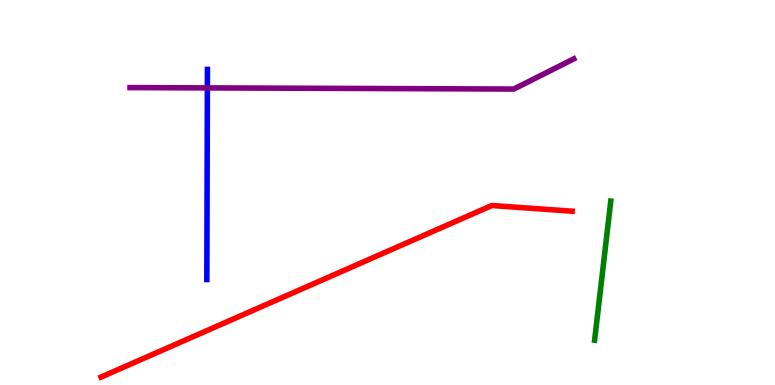[{'lines': ['blue', 'red'], 'intersections': []}, {'lines': ['green', 'red'], 'intersections': []}, {'lines': ['purple', 'red'], 'intersections': []}, {'lines': ['blue', 'green'], 'intersections': []}, {'lines': ['blue', 'purple'], 'intersections': [{'x': 2.68, 'y': 7.72}]}, {'lines': ['green', 'purple'], 'intersections': []}]